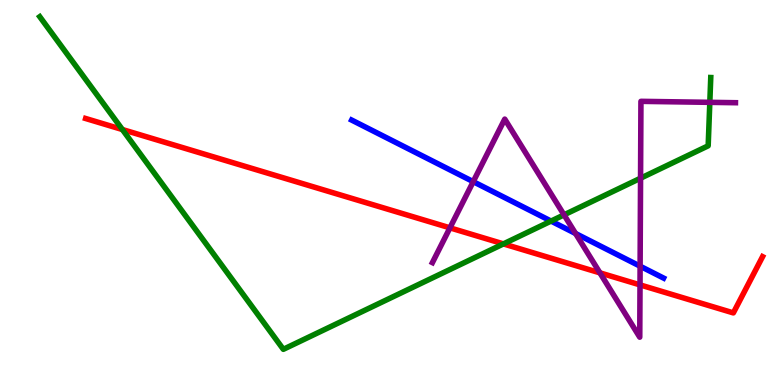[{'lines': ['blue', 'red'], 'intersections': []}, {'lines': ['green', 'red'], 'intersections': [{'x': 1.58, 'y': 6.64}, {'x': 6.5, 'y': 3.67}]}, {'lines': ['purple', 'red'], 'intersections': [{'x': 5.81, 'y': 4.08}, {'x': 7.74, 'y': 2.91}, {'x': 8.26, 'y': 2.6}]}, {'lines': ['blue', 'green'], 'intersections': [{'x': 7.11, 'y': 4.26}]}, {'lines': ['blue', 'purple'], 'intersections': [{'x': 6.11, 'y': 5.28}, {'x': 7.43, 'y': 3.94}, {'x': 8.26, 'y': 3.09}]}, {'lines': ['green', 'purple'], 'intersections': [{'x': 7.28, 'y': 4.42}, {'x': 8.27, 'y': 5.37}, {'x': 9.16, 'y': 7.34}]}]